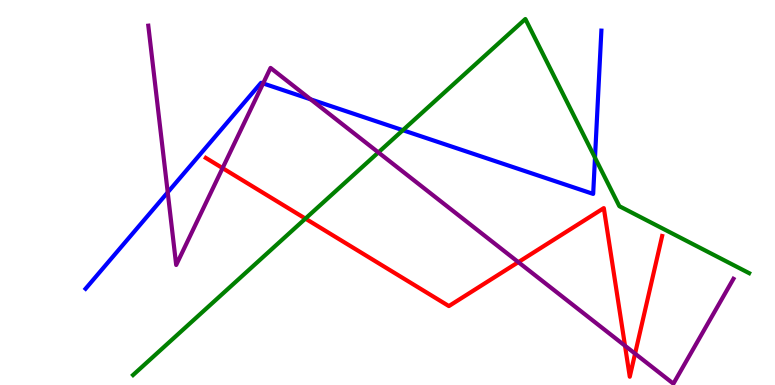[{'lines': ['blue', 'red'], 'intersections': []}, {'lines': ['green', 'red'], 'intersections': [{'x': 3.94, 'y': 4.32}]}, {'lines': ['purple', 'red'], 'intersections': [{'x': 2.87, 'y': 5.63}, {'x': 6.69, 'y': 3.19}, {'x': 8.06, 'y': 1.02}, {'x': 8.19, 'y': 0.814}]}, {'lines': ['blue', 'green'], 'intersections': [{'x': 5.2, 'y': 6.62}, {'x': 7.68, 'y': 5.9}]}, {'lines': ['blue', 'purple'], 'intersections': [{'x': 2.16, 'y': 5.0}, {'x': 3.4, 'y': 7.83}, {'x': 4.01, 'y': 7.42}]}, {'lines': ['green', 'purple'], 'intersections': [{'x': 4.88, 'y': 6.04}]}]